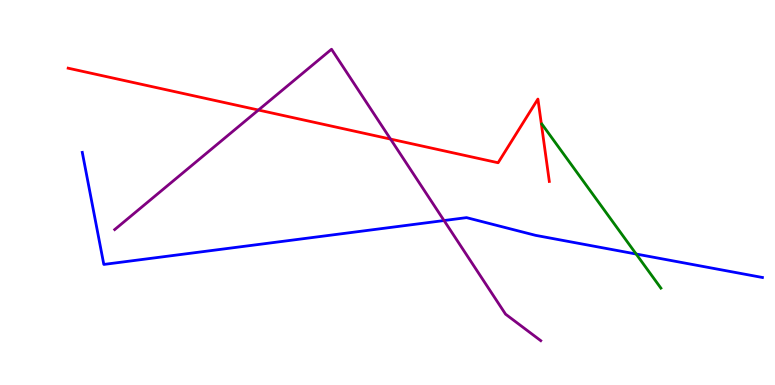[{'lines': ['blue', 'red'], 'intersections': []}, {'lines': ['green', 'red'], 'intersections': []}, {'lines': ['purple', 'red'], 'intersections': [{'x': 3.33, 'y': 7.14}, {'x': 5.04, 'y': 6.39}]}, {'lines': ['blue', 'green'], 'intersections': [{'x': 8.21, 'y': 3.4}]}, {'lines': ['blue', 'purple'], 'intersections': [{'x': 5.73, 'y': 4.27}]}, {'lines': ['green', 'purple'], 'intersections': []}]